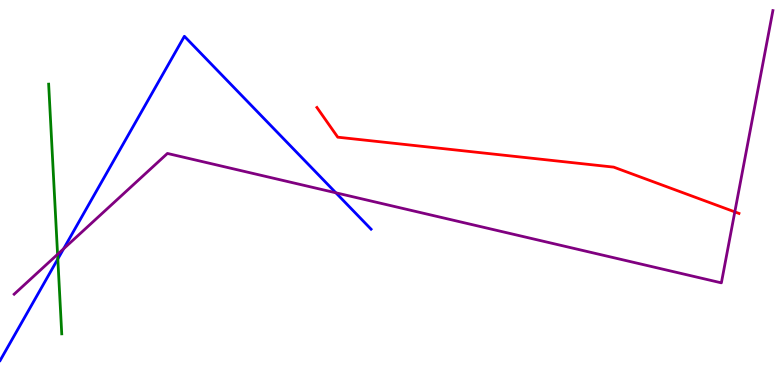[{'lines': ['blue', 'red'], 'intersections': []}, {'lines': ['green', 'red'], 'intersections': []}, {'lines': ['purple', 'red'], 'intersections': [{'x': 9.48, 'y': 4.5}]}, {'lines': ['blue', 'green'], 'intersections': [{'x': 0.746, 'y': 3.27}]}, {'lines': ['blue', 'purple'], 'intersections': [{'x': 0.821, 'y': 3.54}, {'x': 4.33, 'y': 4.99}]}, {'lines': ['green', 'purple'], 'intersections': [{'x': 0.743, 'y': 3.39}]}]